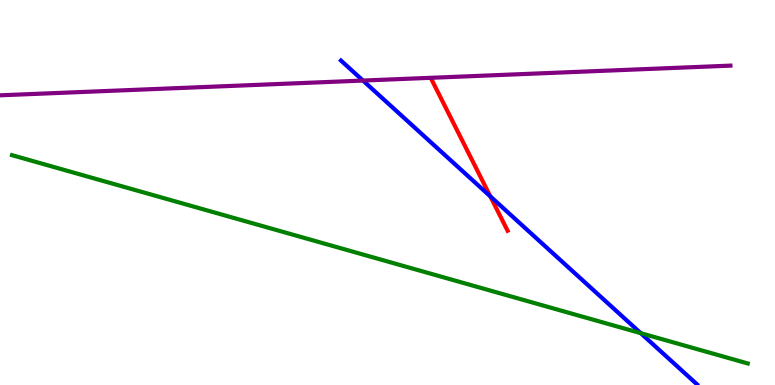[{'lines': ['blue', 'red'], 'intersections': [{'x': 6.33, 'y': 4.9}]}, {'lines': ['green', 'red'], 'intersections': []}, {'lines': ['purple', 'red'], 'intersections': []}, {'lines': ['blue', 'green'], 'intersections': [{'x': 8.27, 'y': 1.35}]}, {'lines': ['blue', 'purple'], 'intersections': [{'x': 4.68, 'y': 7.91}]}, {'lines': ['green', 'purple'], 'intersections': []}]